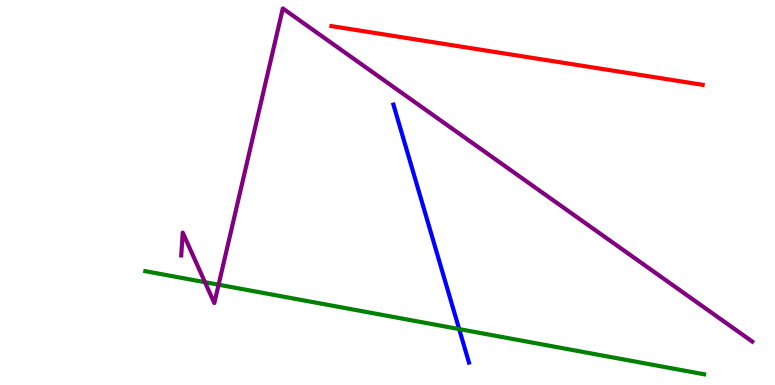[{'lines': ['blue', 'red'], 'intersections': []}, {'lines': ['green', 'red'], 'intersections': []}, {'lines': ['purple', 'red'], 'intersections': []}, {'lines': ['blue', 'green'], 'intersections': [{'x': 5.92, 'y': 1.45}]}, {'lines': ['blue', 'purple'], 'intersections': []}, {'lines': ['green', 'purple'], 'intersections': [{'x': 2.64, 'y': 2.67}, {'x': 2.82, 'y': 2.61}]}]